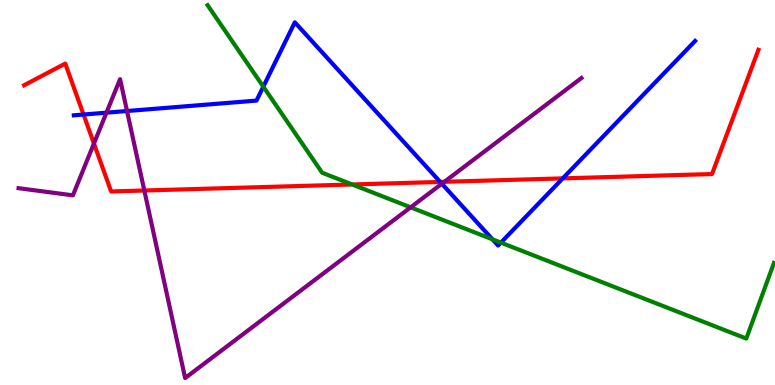[{'lines': ['blue', 'red'], 'intersections': [{'x': 1.08, 'y': 7.03}, {'x': 5.68, 'y': 5.27}, {'x': 7.26, 'y': 5.37}]}, {'lines': ['green', 'red'], 'intersections': [{'x': 4.54, 'y': 5.21}]}, {'lines': ['purple', 'red'], 'intersections': [{'x': 1.21, 'y': 6.27}, {'x': 1.86, 'y': 5.05}, {'x': 5.73, 'y': 5.28}]}, {'lines': ['blue', 'green'], 'intersections': [{'x': 3.4, 'y': 7.75}, {'x': 6.35, 'y': 3.78}, {'x': 6.46, 'y': 3.7}]}, {'lines': ['blue', 'purple'], 'intersections': [{'x': 1.37, 'y': 7.07}, {'x': 1.64, 'y': 7.12}, {'x': 5.7, 'y': 5.23}]}, {'lines': ['green', 'purple'], 'intersections': [{'x': 5.3, 'y': 4.61}]}]